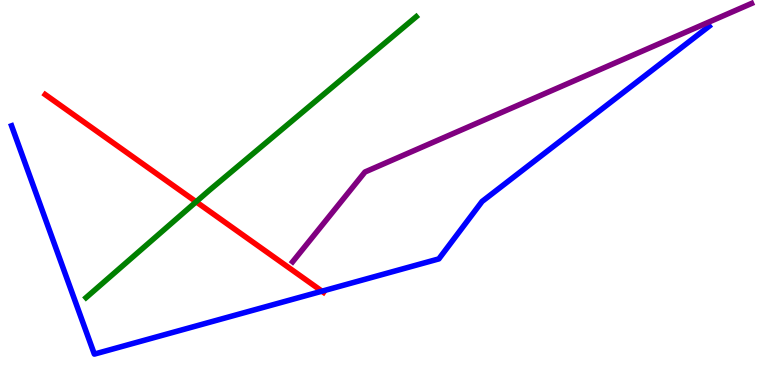[{'lines': ['blue', 'red'], 'intersections': [{'x': 4.15, 'y': 2.44}]}, {'lines': ['green', 'red'], 'intersections': [{'x': 2.53, 'y': 4.76}]}, {'lines': ['purple', 'red'], 'intersections': []}, {'lines': ['blue', 'green'], 'intersections': []}, {'lines': ['blue', 'purple'], 'intersections': []}, {'lines': ['green', 'purple'], 'intersections': []}]